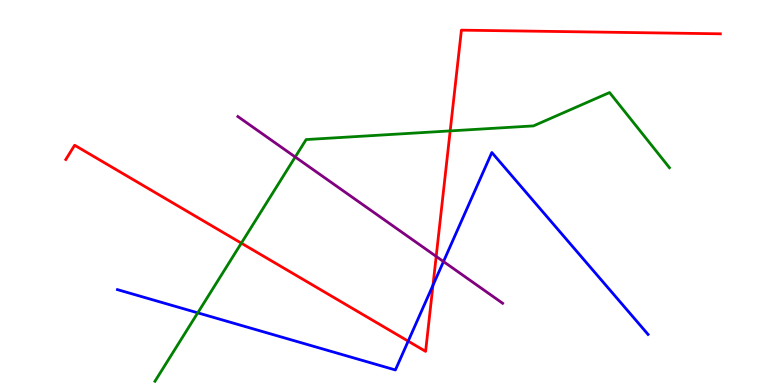[{'lines': ['blue', 'red'], 'intersections': [{'x': 5.27, 'y': 1.14}, {'x': 5.59, 'y': 2.59}]}, {'lines': ['green', 'red'], 'intersections': [{'x': 3.11, 'y': 3.68}, {'x': 5.81, 'y': 6.6}]}, {'lines': ['purple', 'red'], 'intersections': [{'x': 5.63, 'y': 3.34}]}, {'lines': ['blue', 'green'], 'intersections': [{'x': 2.55, 'y': 1.87}]}, {'lines': ['blue', 'purple'], 'intersections': [{'x': 5.72, 'y': 3.21}]}, {'lines': ['green', 'purple'], 'intersections': [{'x': 3.81, 'y': 5.92}]}]